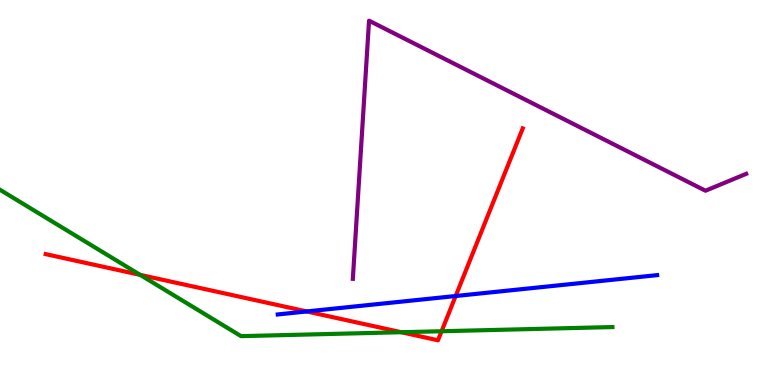[{'lines': ['blue', 'red'], 'intersections': [{'x': 3.96, 'y': 1.91}, {'x': 5.88, 'y': 2.31}]}, {'lines': ['green', 'red'], 'intersections': [{'x': 1.81, 'y': 2.86}, {'x': 5.18, 'y': 1.37}, {'x': 5.7, 'y': 1.4}]}, {'lines': ['purple', 'red'], 'intersections': []}, {'lines': ['blue', 'green'], 'intersections': []}, {'lines': ['blue', 'purple'], 'intersections': []}, {'lines': ['green', 'purple'], 'intersections': []}]